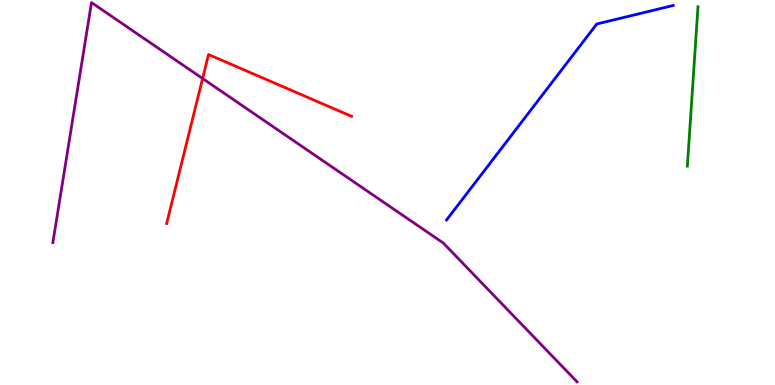[{'lines': ['blue', 'red'], 'intersections': []}, {'lines': ['green', 'red'], 'intersections': []}, {'lines': ['purple', 'red'], 'intersections': [{'x': 2.61, 'y': 7.96}]}, {'lines': ['blue', 'green'], 'intersections': []}, {'lines': ['blue', 'purple'], 'intersections': []}, {'lines': ['green', 'purple'], 'intersections': []}]